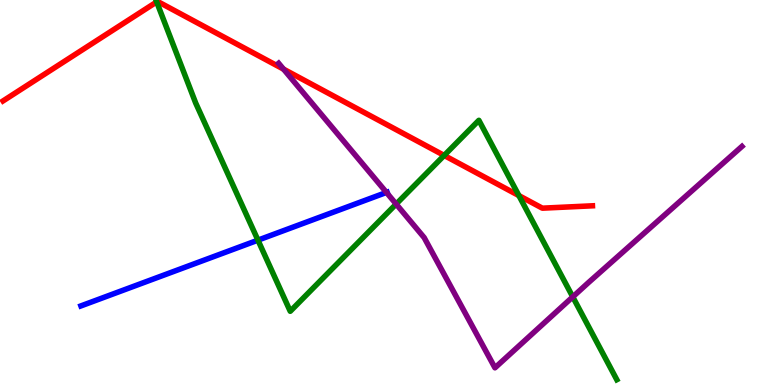[{'lines': ['blue', 'red'], 'intersections': []}, {'lines': ['green', 'red'], 'intersections': [{'x': 2.02, 'y': 9.95}, {'x': 5.73, 'y': 5.96}, {'x': 6.7, 'y': 4.92}]}, {'lines': ['purple', 'red'], 'intersections': [{'x': 3.66, 'y': 8.2}]}, {'lines': ['blue', 'green'], 'intersections': [{'x': 3.33, 'y': 3.76}]}, {'lines': ['blue', 'purple'], 'intersections': [{'x': 4.99, 'y': 5.0}]}, {'lines': ['green', 'purple'], 'intersections': [{'x': 5.11, 'y': 4.7}, {'x': 7.39, 'y': 2.29}]}]